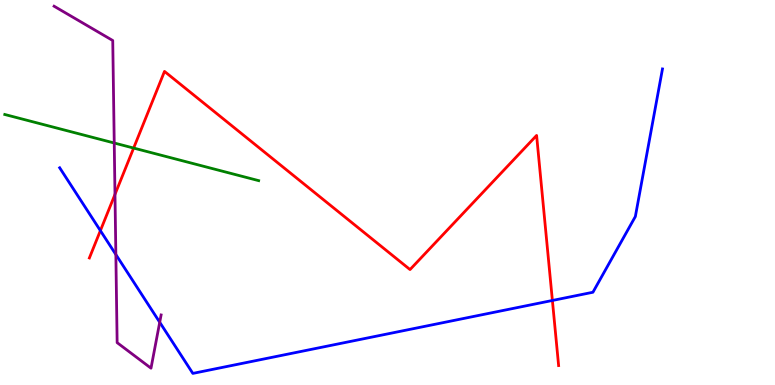[{'lines': ['blue', 'red'], 'intersections': [{'x': 1.3, 'y': 4.01}, {'x': 7.13, 'y': 2.2}]}, {'lines': ['green', 'red'], 'intersections': [{'x': 1.72, 'y': 6.15}]}, {'lines': ['purple', 'red'], 'intersections': [{'x': 1.48, 'y': 4.95}]}, {'lines': ['blue', 'green'], 'intersections': []}, {'lines': ['blue', 'purple'], 'intersections': [{'x': 1.49, 'y': 3.39}, {'x': 2.06, 'y': 1.63}]}, {'lines': ['green', 'purple'], 'intersections': [{'x': 1.47, 'y': 6.29}]}]